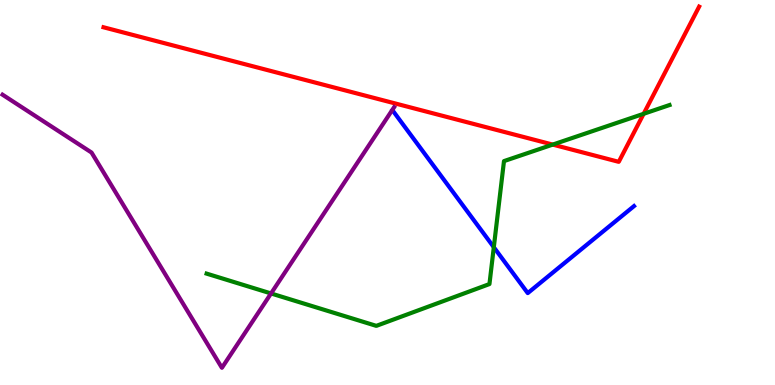[{'lines': ['blue', 'red'], 'intersections': []}, {'lines': ['green', 'red'], 'intersections': [{'x': 7.13, 'y': 6.24}, {'x': 8.31, 'y': 7.04}]}, {'lines': ['purple', 'red'], 'intersections': []}, {'lines': ['blue', 'green'], 'intersections': [{'x': 6.37, 'y': 3.58}]}, {'lines': ['blue', 'purple'], 'intersections': []}, {'lines': ['green', 'purple'], 'intersections': [{'x': 3.5, 'y': 2.38}]}]